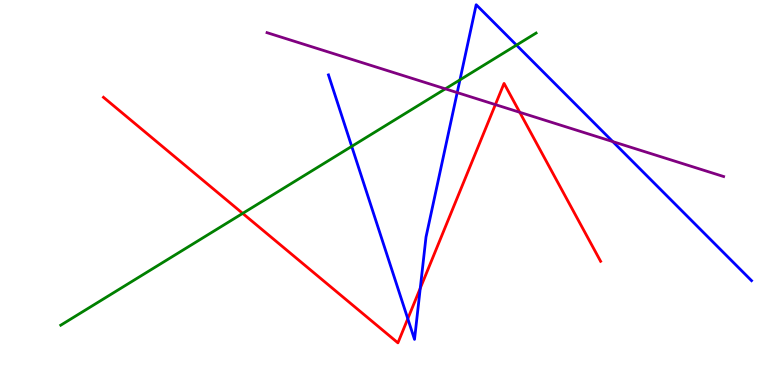[{'lines': ['blue', 'red'], 'intersections': [{'x': 5.26, 'y': 1.72}, {'x': 5.42, 'y': 2.51}]}, {'lines': ['green', 'red'], 'intersections': [{'x': 3.13, 'y': 4.46}]}, {'lines': ['purple', 'red'], 'intersections': [{'x': 6.39, 'y': 7.28}, {'x': 6.71, 'y': 7.08}]}, {'lines': ['blue', 'green'], 'intersections': [{'x': 4.54, 'y': 6.2}, {'x': 5.93, 'y': 7.93}, {'x': 6.66, 'y': 8.83}]}, {'lines': ['blue', 'purple'], 'intersections': [{'x': 5.9, 'y': 7.6}, {'x': 7.91, 'y': 6.32}]}, {'lines': ['green', 'purple'], 'intersections': [{'x': 5.75, 'y': 7.69}]}]